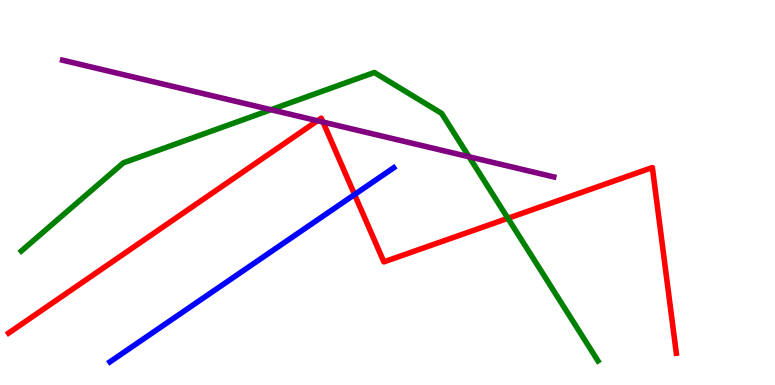[{'lines': ['blue', 'red'], 'intersections': [{'x': 4.57, 'y': 4.95}]}, {'lines': ['green', 'red'], 'intersections': [{'x': 6.55, 'y': 4.33}]}, {'lines': ['purple', 'red'], 'intersections': [{'x': 4.1, 'y': 6.86}, {'x': 4.17, 'y': 6.83}]}, {'lines': ['blue', 'green'], 'intersections': []}, {'lines': ['blue', 'purple'], 'intersections': []}, {'lines': ['green', 'purple'], 'intersections': [{'x': 3.5, 'y': 7.15}, {'x': 6.05, 'y': 5.93}]}]